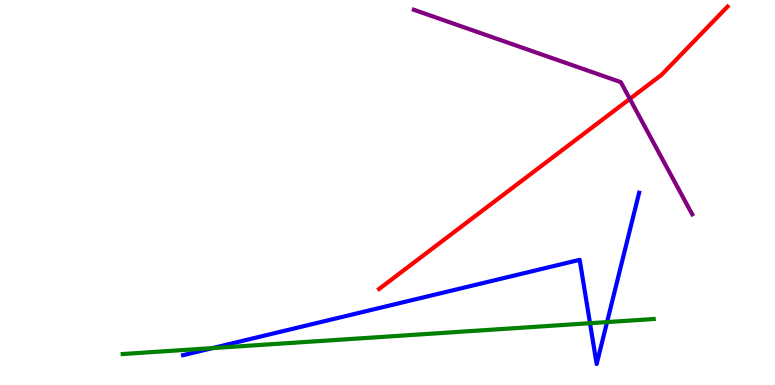[{'lines': ['blue', 'red'], 'intersections': []}, {'lines': ['green', 'red'], 'intersections': []}, {'lines': ['purple', 'red'], 'intersections': [{'x': 8.13, 'y': 7.43}]}, {'lines': ['blue', 'green'], 'intersections': [{'x': 2.74, 'y': 0.958}, {'x': 7.61, 'y': 1.61}, {'x': 7.83, 'y': 1.63}]}, {'lines': ['blue', 'purple'], 'intersections': []}, {'lines': ['green', 'purple'], 'intersections': []}]